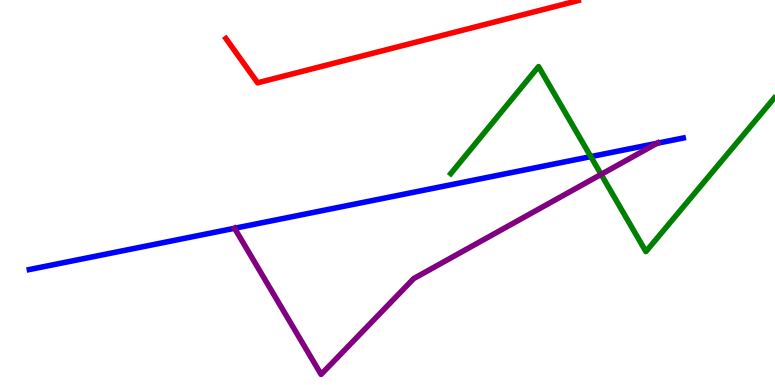[{'lines': ['blue', 'red'], 'intersections': []}, {'lines': ['green', 'red'], 'intersections': []}, {'lines': ['purple', 'red'], 'intersections': []}, {'lines': ['blue', 'green'], 'intersections': [{'x': 7.62, 'y': 5.93}]}, {'lines': ['blue', 'purple'], 'intersections': [{'x': 3.03, 'y': 4.07}, {'x': 8.48, 'y': 6.28}]}, {'lines': ['green', 'purple'], 'intersections': [{'x': 7.76, 'y': 5.47}]}]